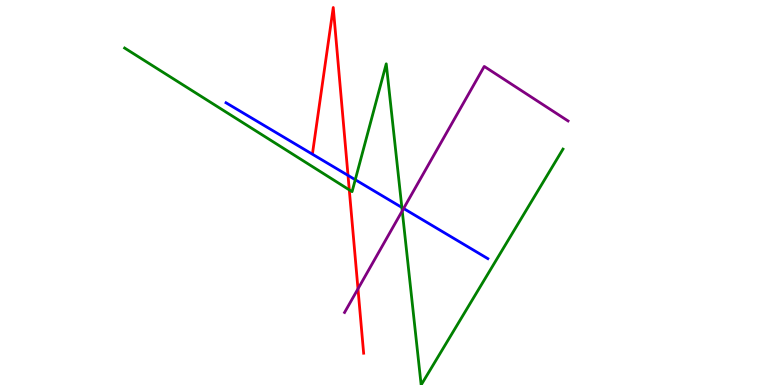[{'lines': ['blue', 'red'], 'intersections': [{'x': 4.49, 'y': 5.44}]}, {'lines': ['green', 'red'], 'intersections': [{'x': 4.51, 'y': 5.07}]}, {'lines': ['purple', 'red'], 'intersections': [{'x': 4.62, 'y': 2.5}]}, {'lines': ['blue', 'green'], 'intersections': [{'x': 4.58, 'y': 5.33}, {'x': 5.19, 'y': 4.61}]}, {'lines': ['blue', 'purple'], 'intersections': [{'x': 5.21, 'y': 4.58}]}, {'lines': ['green', 'purple'], 'intersections': [{'x': 5.19, 'y': 4.52}]}]